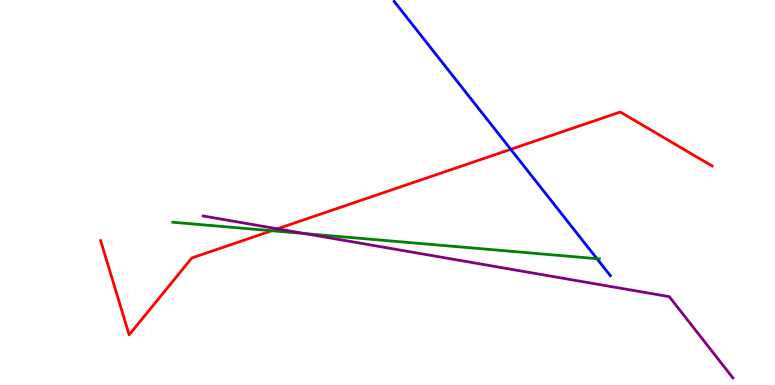[{'lines': ['blue', 'red'], 'intersections': [{'x': 6.59, 'y': 6.12}]}, {'lines': ['green', 'red'], 'intersections': [{'x': 3.51, 'y': 4.01}]}, {'lines': ['purple', 'red'], 'intersections': [{'x': 3.58, 'y': 4.06}]}, {'lines': ['blue', 'green'], 'intersections': [{'x': 7.7, 'y': 3.28}]}, {'lines': ['blue', 'purple'], 'intersections': []}, {'lines': ['green', 'purple'], 'intersections': [{'x': 3.93, 'y': 3.93}]}]